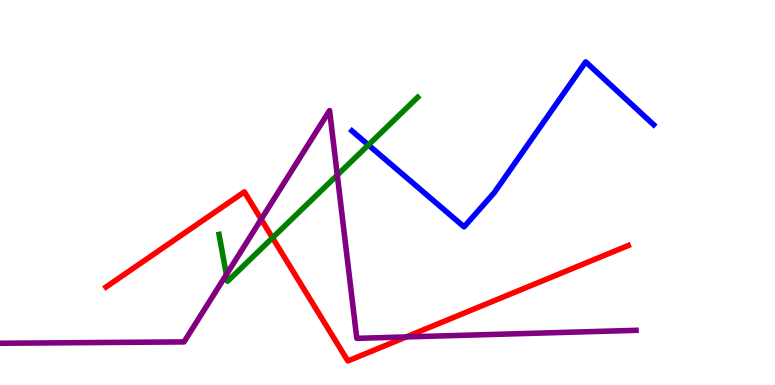[{'lines': ['blue', 'red'], 'intersections': []}, {'lines': ['green', 'red'], 'intersections': [{'x': 3.52, 'y': 3.82}]}, {'lines': ['purple', 'red'], 'intersections': [{'x': 3.37, 'y': 4.3}, {'x': 5.24, 'y': 1.25}]}, {'lines': ['blue', 'green'], 'intersections': [{'x': 4.75, 'y': 6.23}]}, {'lines': ['blue', 'purple'], 'intersections': []}, {'lines': ['green', 'purple'], 'intersections': [{'x': 2.92, 'y': 2.87}, {'x': 4.35, 'y': 5.45}]}]